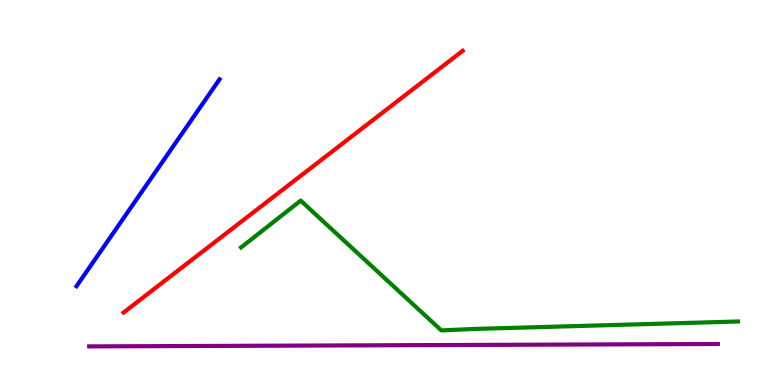[{'lines': ['blue', 'red'], 'intersections': []}, {'lines': ['green', 'red'], 'intersections': []}, {'lines': ['purple', 'red'], 'intersections': []}, {'lines': ['blue', 'green'], 'intersections': []}, {'lines': ['blue', 'purple'], 'intersections': []}, {'lines': ['green', 'purple'], 'intersections': []}]